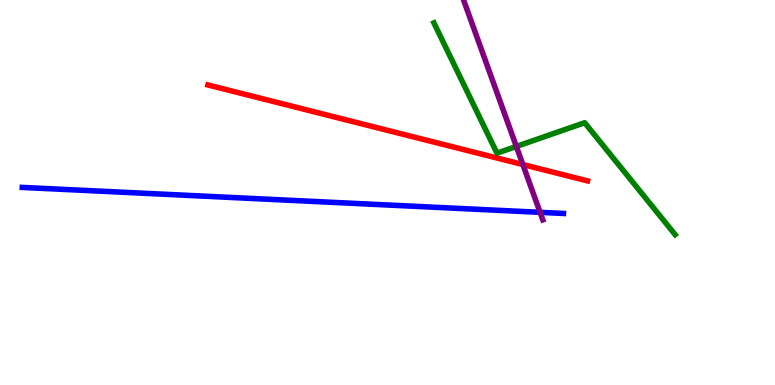[{'lines': ['blue', 'red'], 'intersections': []}, {'lines': ['green', 'red'], 'intersections': []}, {'lines': ['purple', 'red'], 'intersections': [{'x': 6.75, 'y': 5.73}]}, {'lines': ['blue', 'green'], 'intersections': []}, {'lines': ['blue', 'purple'], 'intersections': [{'x': 6.97, 'y': 4.48}]}, {'lines': ['green', 'purple'], 'intersections': [{'x': 6.66, 'y': 6.2}]}]